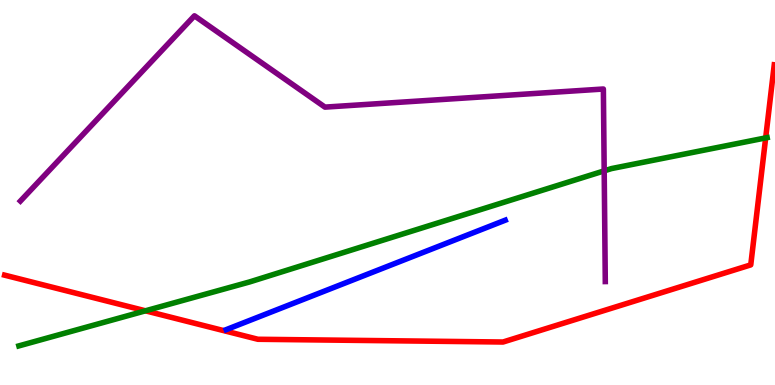[{'lines': ['blue', 'red'], 'intersections': []}, {'lines': ['green', 'red'], 'intersections': [{'x': 1.88, 'y': 1.93}, {'x': 9.88, 'y': 6.42}]}, {'lines': ['purple', 'red'], 'intersections': []}, {'lines': ['blue', 'green'], 'intersections': []}, {'lines': ['blue', 'purple'], 'intersections': []}, {'lines': ['green', 'purple'], 'intersections': [{'x': 7.8, 'y': 5.56}]}]